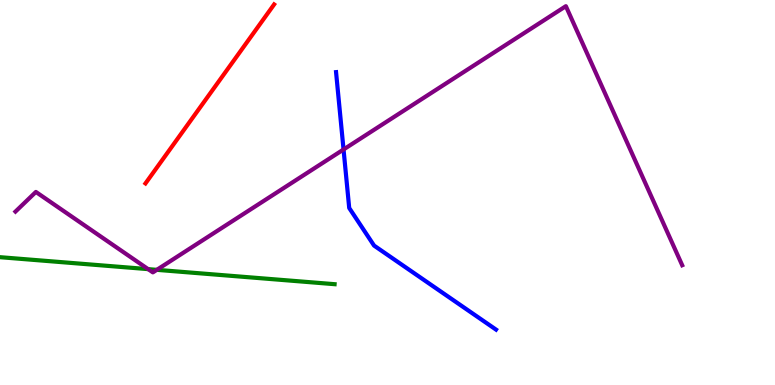[{'lines': ['blue', 'red'], 'intersections': []}, {'lines': ['green', 'red'], 'intersections': []}, {'lines': ['purple', 'red'], 'intersections': []}, {'lines': ['blue', 'green'], 'intersections': []}, {'lines': ['blue', 'purple'], 'intersections': [{'x': 4.43, 'y': 6.12}]}, {'lines': ['green', 'purple'], 'intersections': [{'x': 1.91, 'y': 3.01}, {'x': 2.02, 'y': 2.99}]}]